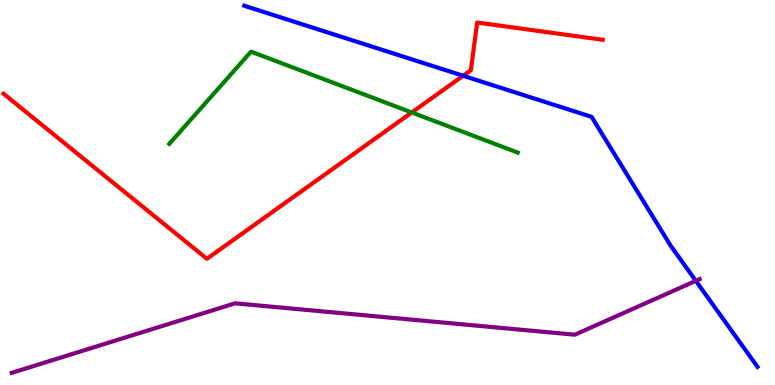[{'lines': ['blue', 'red'], 'intersections': [{'x': 5.98, 'y': 8.03}]}, {'lines': ['green', 'red'], 'intersections': [{'x': 5.31, 'y': 7.08}]}, {'lines': ['purple', 'red'], 'intersections': []}, {'lines': ['blue', 'green'], 'intersections': []}, {'lines': ['blue', 'purple'], 'intersections': [{'x': 8.98, 'y': 2.71}]}, {'lines': ['green', 'purple'], 'intersections': []}]